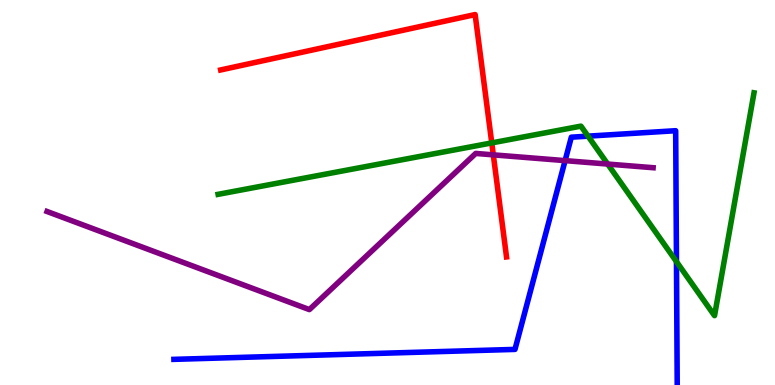[{'lines': ['blue', 'red'], 'intersections': []}, {'lines': ['green', 'red'], 'intersections': [{'x': 6.35, 'y': 6.29}]}, {'lines': ['purple', 'red'], 'intersections': [{'x': 6.37, 'y': 5.98}]}, {'lines': ['blue', 'green'], 'intersections': [{'x': 7.59, 'y': 6.46}, {'x': 8.73, 'y': 3.2}]}, {'lines': ['blue', 'purple'], 'intersections': [{'x': 7.29, 'y': 5.83}]}, {'lines': ['green', 'purple'], 'intersections': [{'x': 7.84, 'y': 5.74}]}]